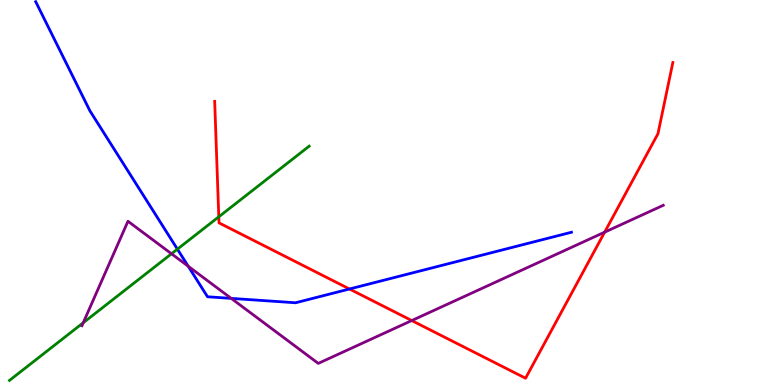[{'lines': ['blue', 'red'], 'intersections': [{'x': 4.51, 'y': 2.49}]}, {'lines': ['green', 'red'], 'intersections': [{'x': 2.82, 'y': 4.37}]}, {'lines': ['purple', 'red'], 'intersections': [{'x': 5.31, 'y': 1.67}, {'x': 7.8, 'y': 3.97}]}, {'lines': ['blue', 'green'], 'intersections': [{'x': 2.29, 'y': 3.53}]}, {'lines': ['blue', 'purple'], 'intersections': [{'x': 2.43, 'y': 3.08}, {'x': 2.98, 'y': 2.25}]}, {'lines': ['green', 'purple'], 'intersections': [{'x': 1.07, 'y': 1.62}, {'x': 2.21, 'y': 3.41}]}]